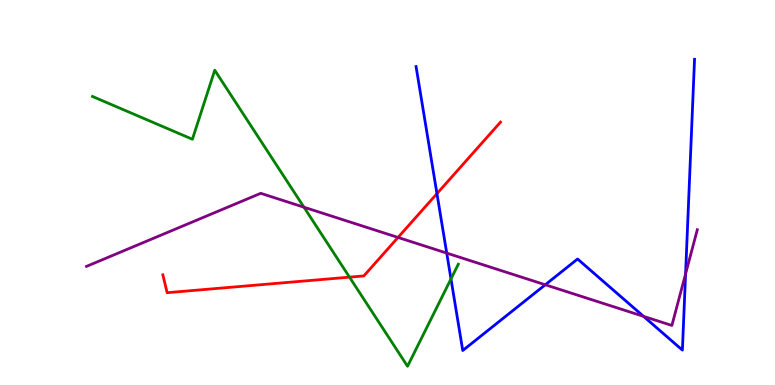[{'lines': ['blue', 'red'], 'intersections': [{'x': 5.64, 'y': 4.97}]}, {'lines': ['green', 'red'], 'intersections': [{'x': 4.51, 'y': 2.8}]}, {'lines': ['purple', 'red'], 'intersections': [{'x': 5.14, 'y': 3.83}]}, {'lines': ['blue', 'green'], 'intersections': [{'x': 5.82, 'y': 2.76}]}, {'lines': ['blue', 'purple'], 'intersections': [{'x': 5.76, 'y': 3.43}, {'x': 7.04, 'y': 2.6}, {'x': 8.3, 'y': 1.78}, {'x': 8.85, 'y': 2.89}]}, {'lines': ['green', 'purple'], 'intersections': [{'x': 3.92, 'y': 4.62}]}]